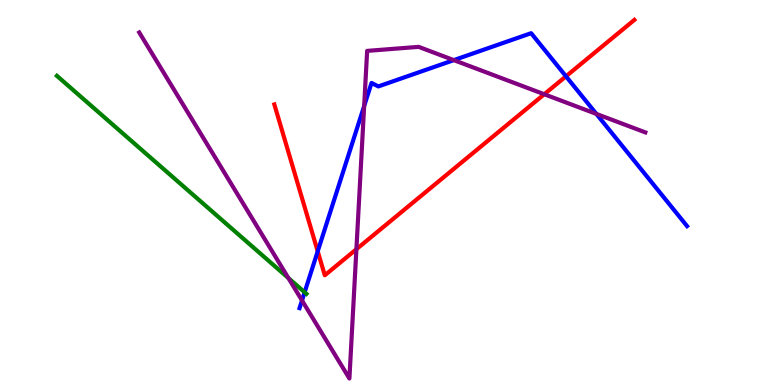[{'lines': ['blue', 'red'], 'intersections': [{'x': 4.1, 'y': 3.47}, {'x': 7.3, 'y': 8.02}]}, {'lines': ['green', 'red'], 'intersections': []}, {'lines': ['purple', 'red'], 'intersections': [{'x': 4.6, 'y': 3.53}, {'x': 7.02, 'y': 7.55}]}, {'lines': ['blue', 'green'], 'intersections': [{'x': 3.93, 'y': 2.41}]}, {'lines': ['blue', 'purple'], 'intersections': [{'x': 3.9, 'y': 2.2}, {'x': 4.7, 'y': 7.25}, {'x': 5.86, 'y': 8.44}, {'x': 7.7, 'y': 7.04}]}, {'lines': ['green', 'purple'], 'intersections': [{'x': 3.72, 'y': 2.78}]}]